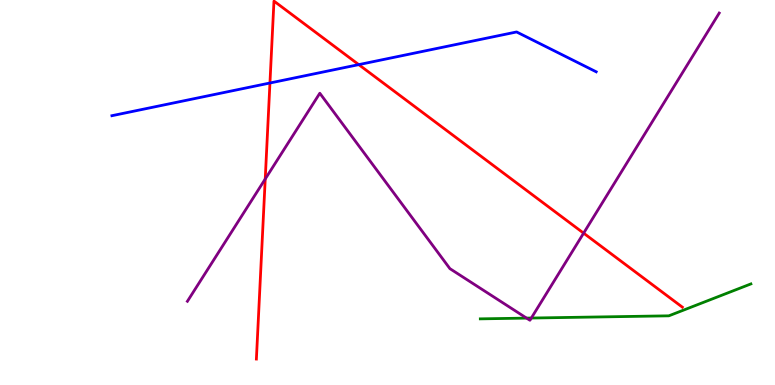[{'lines': ['blue', 'red'], 'intersections': [{'x': 3.48, 'y': 7.84}, {'x': 4.63, 'y': 8.32}]}, {'lines': ['green', 'red'], 'intersections': []}, {'lines': ['purple', 'red'], 'intersections': [{'x': 3.42, 'y': 5.35}, {'x': 7.53, 'y': 3.94}]}, {'lines': ['blue', 'green'], 'intersections': []}, {'lines': ['blue', 'purple'], 'intersections': []}, {'lines': ['green', 'purple'], 'intersections': [{'x': 6.79, 'y': 1.74}, {'x': 6.86, 'y': 1.74}]}]